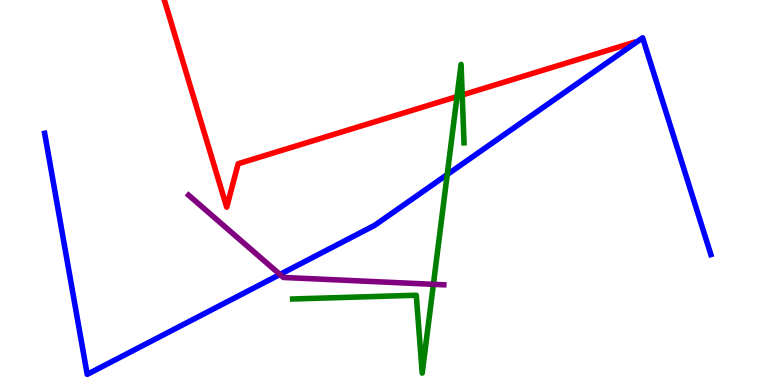[{'lines': ['blue', 'red'], 'intersections': []}, {'lines': ['green', 'red'], 'intersections': [{'x': 5.9, 'y': 7.49}, {'x': 5.96, 'y': 7.53}]}, {'lines': ['purple', 'red'], 'intersections': []}, {'lines': ['blue', 'green'], 'intersections': [{'x': 5.77, 'y': 5.47}]}, {'lines': ['blue', 'purple'], 'intersections': [{'x': 3.61, 'y': 2.87}]}, {'lines': ['green', 'purple'], 'intersections': [{'x': 5.59, 'y': 2.61}]}]